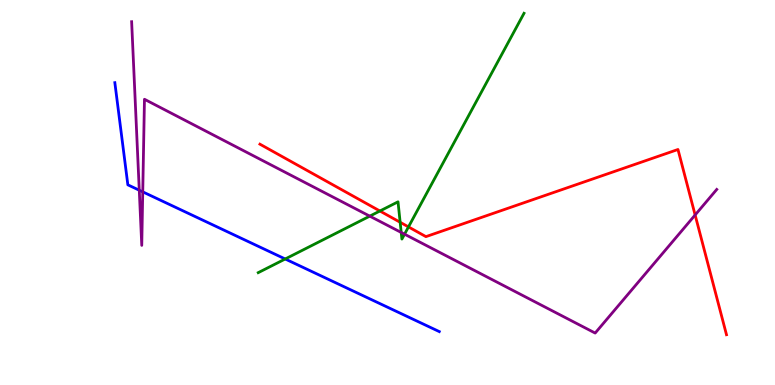[{'lines': ['blue', 'red'], 'intersections': []}, {'lines': ['green', 'red'], 'intersections': [{'x': 4.9, 'y': 4.52}, {'x': 5.16, 'y': 4.23}, {'x': 5.27, 'y': 4.11}]}, {'lines': ['purple', 'red'], 'intersections': [{'x': 8.97, 'y': 4.42}]}, {'lines': ['blue', 'green'], 'intersections': [{'x': 3.68, 'y': 3.27}]}, {'lines': ['blue', 'purple'], 'intersections': [{'x': 1.8, 'y': 5.06}, {'x': 1.84, 'y': 5.02}]}, {'lines': ['green', 'purple'], 'intersections': [{'x': 4.77, 'y': 4.39}, {'x': 5.18, 'y': 3.96}, {'x': 5.22, 'y': 3.92}]}]